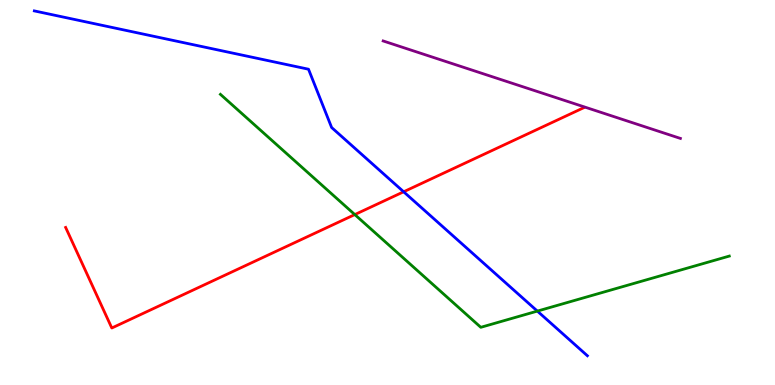[{'lines': ['blue', 'red'], 'intersections': [{'x': 5.21, 'y': 5.02}]}, {'lines': ['green', 'red'], 'intersections': [{'x': 4.58, 'y': 4.43}]}, {'lines': ['purple', 'red'], 'intersections': []}, {'lines': ['blue', 'green'], 'intersections': [{'x': 6.93, 'y': 1.92}]}, {'lines': ['blue', 'purple'], 'intersections': []}, {'lines': ['green', 'purple'], 'intersections': []}]